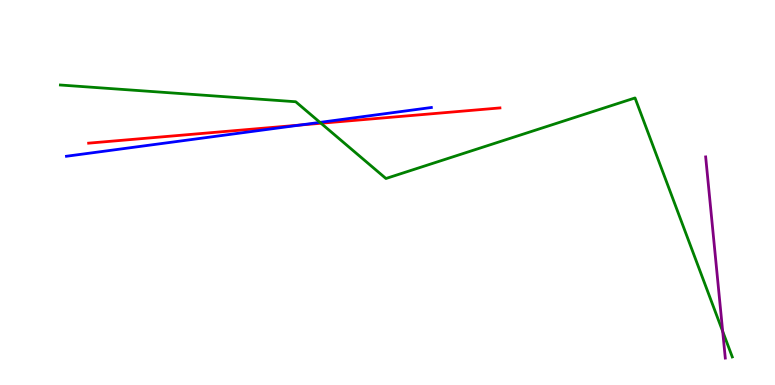[{'lines': ['blue', 'red'], 'intersections': [{'x': 3.87, 'y': 6.75}]}, {'lines': ['green', 'red'], 'intersections': [{'x': 4.14, 'y': 6.8}]}, {'lines': ['purple', 'red'], 'intersections': []}, {'lines': ['blue', 'green'], 'intersections': [{'x': 4.13, 'y': 6.82}]}, {'lines': ['blue', 'purple'], 'intersections': []}, {'lines': ['green', 'purple'], 'intersections': [{'x': 9.32, 'y': 1.39}]}]